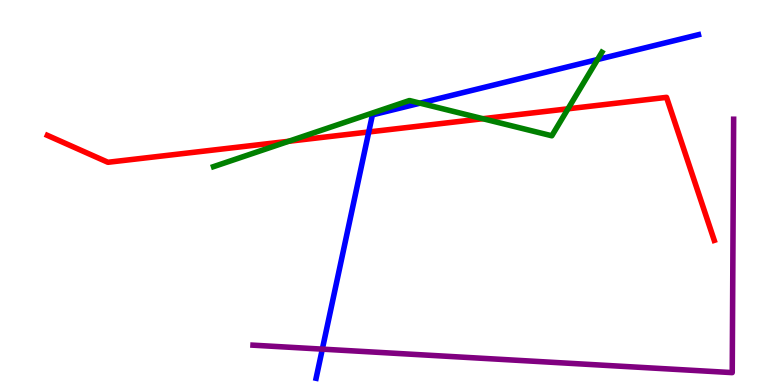[{'lines': ['blue', 'red'], 'intersections': [{'x': 4.76, 'y': 6.57}]}, {'lines': ['green', 'red'], 'intersections': [{'x': 3.73, 'y': 6.33}, {'x': 6.23, 'y': 6.92}, {'x': 7.33, 'y': 7.17}]}, {'lines': ['purple', 'red'], 'intersections': []}, {'lines': ['blue', 'green'], 'intersections': [{'x': 5.42, 'y': 7.32}, {'x': 7.71, 'y': 8.45}]}, {'lines': ['blue', 'purple'], 'intersections': [{'x': 4.16, 'y': 0.931}]}, {'lines': ['green', 'purple'], 'intersections': []}]